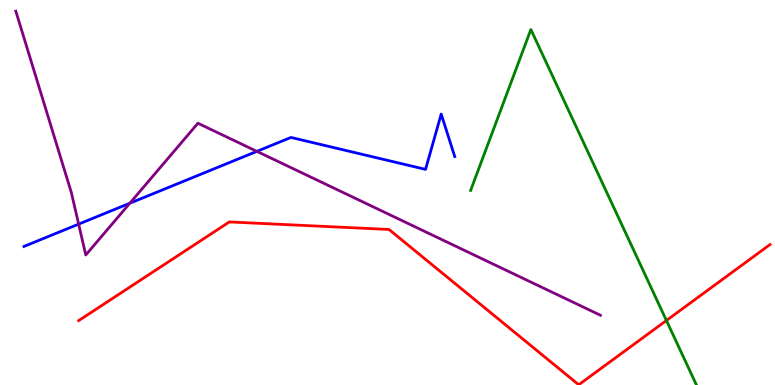[{'lines': ['blue', 'red'], 'intersections': []}, {'lines': ['green', 'red'], 'intersections': [{'x': 8.6, 'y': 1.68}]}, {'lines': ['purple', 'red'], 'intersections': []}, {'lines': ['blue', 'green'], 'intersections': []}, {'lines': ['blue', 'purple'], 'intersections': [{'x': 1.01, 'y': 4.18}, {'x': 1.68, 'y': 4.72}, {'x': 3.31, 'y': 6.07}]}, {'lines': ['green', 'purple'], 'intersections': []}]